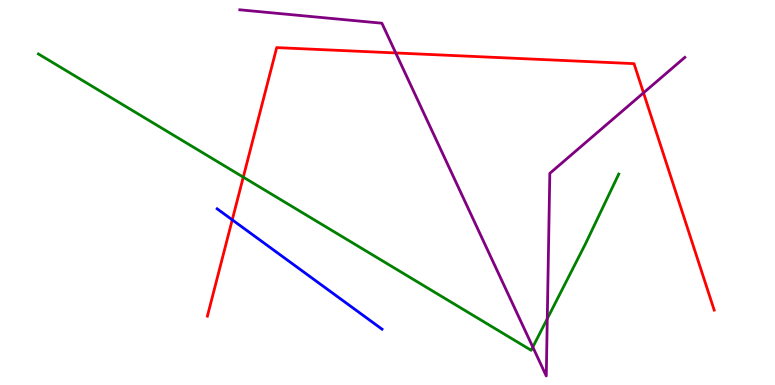[{'lines': ['blue', 'red'], 'intersections': [{'x': 3.0, 'y': 4.29}]}, {'lines': ['green', 'red'], 'intersections': [{'x': 3.14, 'y': 5.4}]}, {'lines': ['purple', 'red'], 'intersections': [{'x': 5.11, 'y': 8.62}, {'x': 8.3, 'y': 7.59}]}, {'lines': ['blue', 'green'], 'intersections': []}, {'lines': ['blue', 'purple'], 'intersections': []}, {'lines': ['green', 'purple'], 'intersections': [{'x': 6.87, 'y': 0.985}, {'x': 7.06, 'y': 1.72}]}]